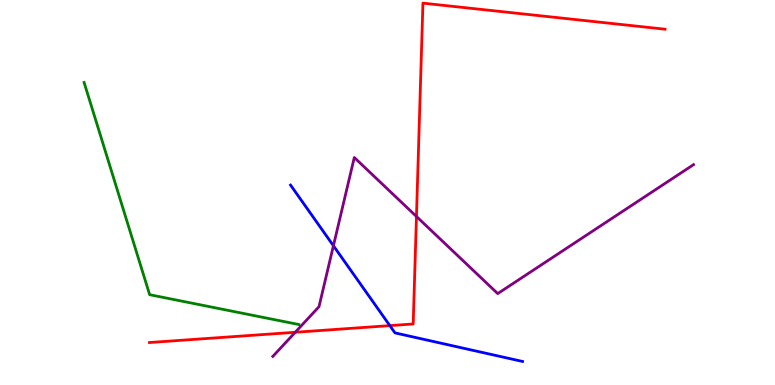[{'lines': ['blue', 'red'], 'intersections': [{'x': 5.03, 'y': 1.54}]}, {'lines': ['green', 'red'], 'intersections': []}, {'lines': ['purple', 'red'], 'intersections': [{'x': 3.81, 'y': 1.37}, {'x': 5.37, 'y': 4.38}]}, {'lines': ['blue', 'green'], 'intersections': []}, {'lines': ['blue', 'purple'], 'intersections': [{'x': 4.3, 'y': 3.62}]}, {'lines': ['green', 'purple'], 'intersections': []}]